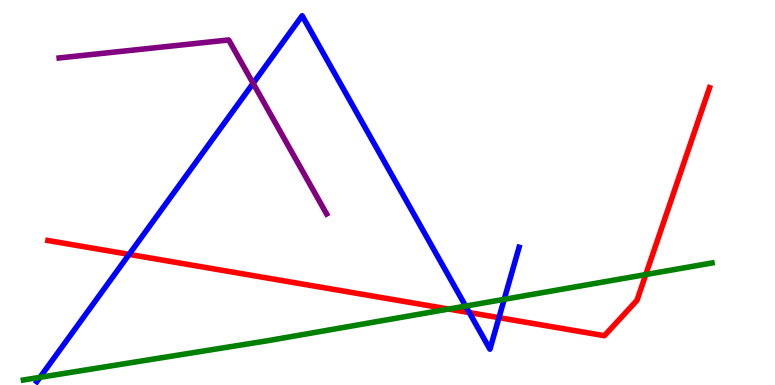[{'lines': ['blue', 'red'], 'intersections': [{'x': 1.67, 'y': 3.39}, {'x': 6.06, 'y': 1.88}, {'x': 6.44, 'y': 1.75}]}, {'lines': ['green', 'red'], 'intersections': [{'x': 5.79, 'y': 1.97}, {'x': 8.33, 'y': 2.87}]}, {'lines': ['purple', 'red'], 'intersections': []}, {'lines': ['blue', 'green'], 'intersections': [{'x': 0.516, 'y': 0.2}, {'x': 6.01, 'y': 2.05}, {'x': 6.51, 'y': 2.23}]}, {'lines': ['blue', 'purple'], 'intersections': [{'x': 3.27, 'y': 7.84}]}, {'lines': ['green', 'purple'], 'intersections': []}]